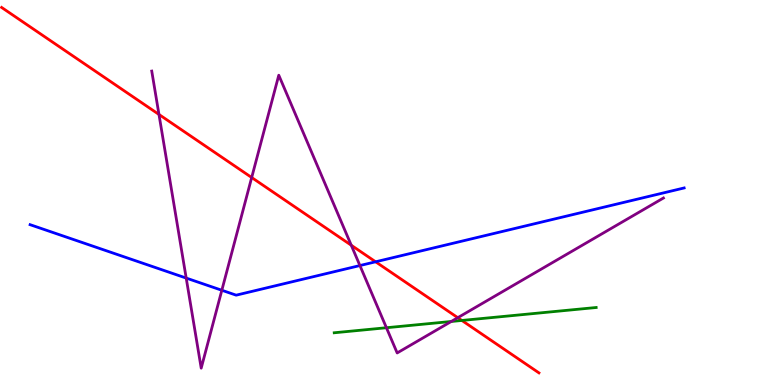[{'lines': ['blue', 'red'], 'intersections': [{'x': 4.85, 'y': 3.2}]}, {'lines': ['green', 'red'], 'intersections': [{'x': 5.96, 'y': 1.68}]}, {'lines': ['purple', 'red'], 'intersections': [{'x': 2.05, 'y': 7.03}, {'x': 3.25, 'y': 5.39}, {'x': 4.53, 'y': 3.63}, {'x': 5.91, 'y': 1.75}]}, {'lines': ['blue', 'green'], 'intersections': []}, {'lines': ['blue', 'purple'], 'intersections': [{'x': 2.4, 'y': 2.78}, {'x': 2.86, 'y': 2.46}, {'x': 4.64, 'y': 3.1}]}, {'lines': ['green', 'purple'], 'intersections': [{'x': 4.99, 'y': 1.49}, {'x': 5.82, 'y': 1.65}]}]